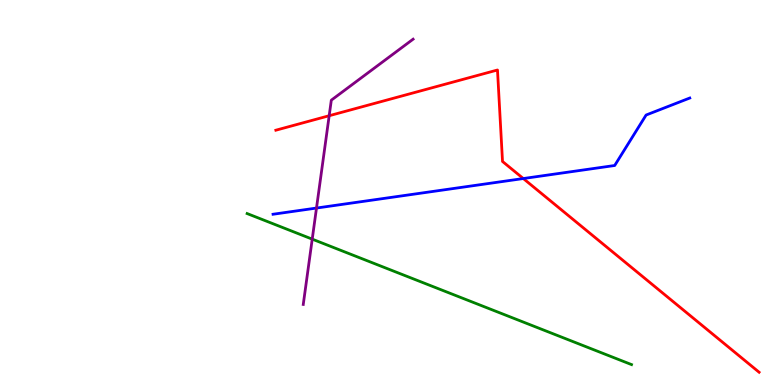[{'lines': ['blue', 'red'], 'intersections': [{'x': 6.75, 'y': 5.36}]}, {'lines': ['green', 'red'], 'intersections': []}, {'lines': ['purple', 'red'], 'intersections': [{'x': 4.25, 'y': 6.99}]}, {'lines': ['blue', 'green'], 'intersections': []}, {'lines': ['blue', 'purple'], 'intersections': [{'x': 4.08, 'y': 4.6}]}, {'lines': ['green', 'purple'], 'intersections': [{'x': 4.03, 'y': 3.79}]}]